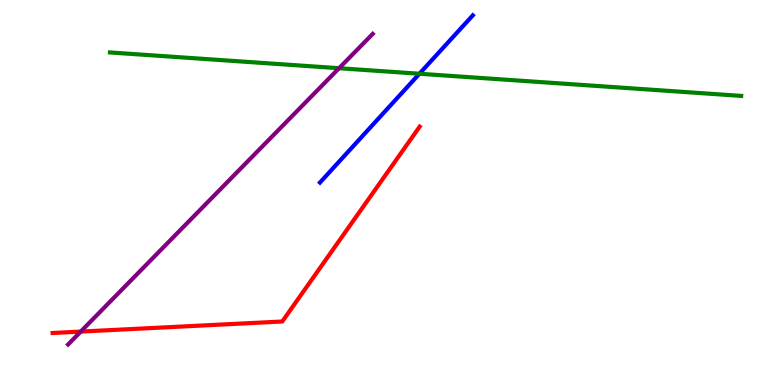[{'lines': ['blue', 'red'], 'intersections': []}, {'lines': ['green', 'red'], 'intersections': []}, {'lines': ['purple', 'red'], 'intersections': [{'x': 1.04, 'y': 1.39}]}, {'lines': ['blue', 'green'], 'intersections': [{'x': 5.41, 'y': 8.08}]}, {'lines': ['blue', 'purple'], 'intersections': []}, {'lines': ['green', 'purple'], 'intersections': [{'x': 4.38, 'y': 8.23}]}]